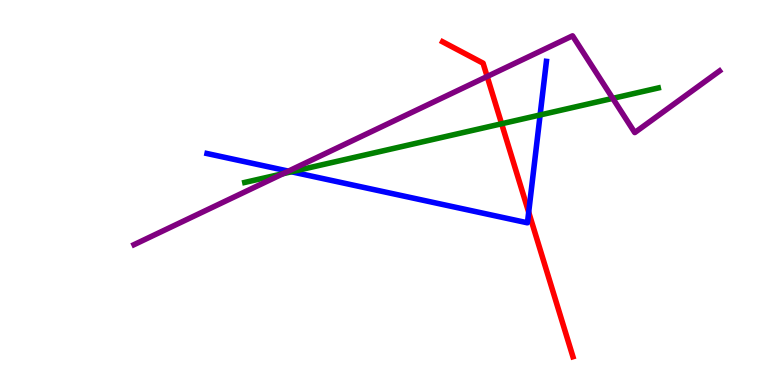[{'lines': ['blue', 'red'], 'intersections': [{'x': 6.82, 'y': 4.49}]}, {'lines': ['green', 'red'], 'intersections': [{'x': 6.47, 'y': 6.79}]}, {'lines': ['purple', 'red'], 'intersections': [{'x': 6.29, 'y': 8.01}]}, {'lines': ['blue', 'green'], 'intersections': [{'x': 3.76, 'y': 5.54}, {'x': 6.97, 'y': 7.01}]}, {'lines': ['blue', 'purple'], 'intersections': [{'x': 3.72, 'y': 5.56}]}, {'lines': ['green', 'purple'], 'intersections': [{'x': 3.65, 'y': 5.49}, {'x': 7.91, 'y': 7.44}]}]